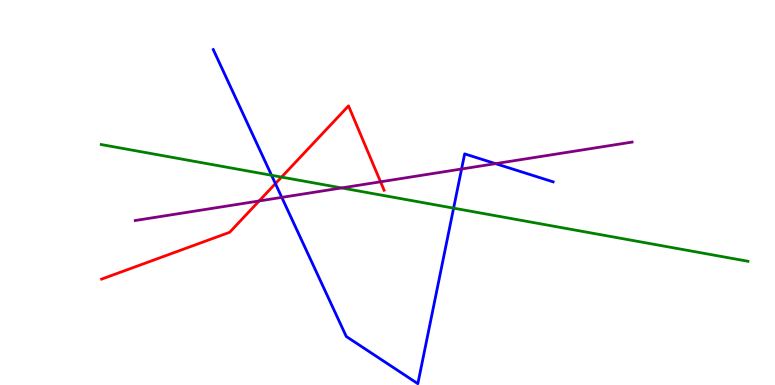[{'lines': ['blue', 'red'], 'intersections': [{'x': 3.55, 'y': 5.23}]}, {'lines': ['green', 'red'], 'intersections': [{'x': 3.63, 'y': 5.4}]}, {'lines': ['purple', 'red'], 'intersections': [{'x': 3.34, 'y': 4.78}, {'x': 4.91, 'y': 5.28}]}, {'lines': ['blue', 'green'], 'intersections': [{'x': 3.5, 'y': 5.45}, {'x': 5.85, 'y': 4.59}]}, {'lines': ['blue', 'purple'], 'intersections': [{'x': 3.64, 'y': 4.87}, {'x': 5.96, 'y': 5.61}, {'x': 6.39, 'y': 5.75}]}, {'lines': ['green', 'purple'], 'intersections': [{'x': 4.41, 'y': 5.12}]}]